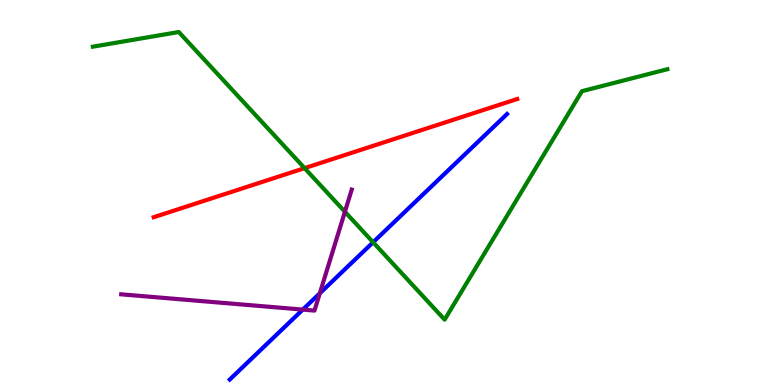[{'lines': ['blue', 'red'], 'intersections': []}, {'lines': ['green', 'red'], 'intersections': [{'x': 3.93, 'y': 5.63}]}, {'lines': ['purple', 'red'], 'intersections': []}, {'lines': ['blue', 'green'], 'intersections': [{'x': 4.81, 'y': 3.71}]}, {'lines': ['blue', 'purple'], 'intersections': [{'x': 3.91, 'y': 1.96}, {'x': 4.13, 'y': 2.38}]}, {'lines': ['green', 'purple'], 'intersections': [{'x': 4.45, 'y': 4.5}]}]